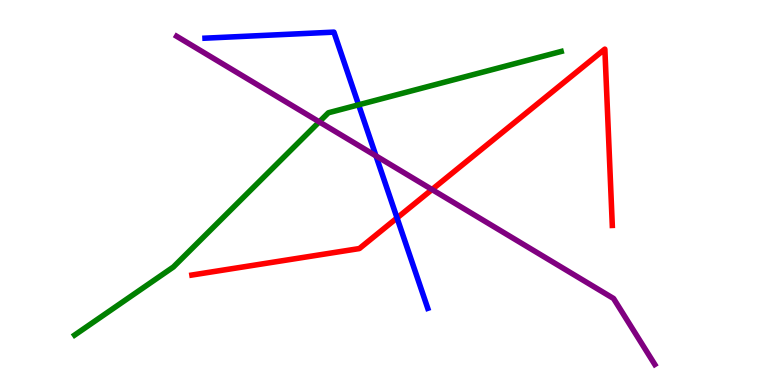[{'lines': ['blue', 'red'], 'intersections': [{'x': 5.12, 'y': 4.34}]}, {'lines': ['green', 'red'], 'intersections': []}, {'lines': ['purple', 'red'], 'intersections': [{'x': 5.57, 'y': 5.08}]}, {'lines': ['blue', 'green'], 'intersections': [{'x': 4.63, 'y': 7.28}]}, {'lines': ['blue', 'purple'], 'intersections': [{'x': 4.85, 'y': 5.95}]}, {'lines': ['green', 'purple'], 'intersections': [{'x': 4.12, 'y': 6.83}]}]